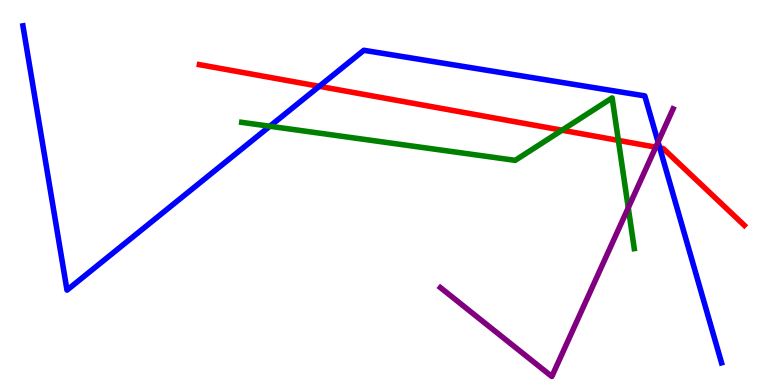[{'lines': ['blue', 'red'], 'intersections': [{'x': 4.12, 'y': 7.76}, {'x': 8.51, 'y': 6.16}]}, {'lines': ['green', 'red'], 'intersections': [{'x': 7.25, 'y': 6.62}, {'x': 7.98, 'y': 6.35}]}, {'lines': ['purple', 'red'], 'intersections': [{'x': 8.46, 'y': 6.18}]}, {'lines': ['blue', 'green'], 'intersections': [{'x': 3.48, 'y': 6.72}]}, {'lines': ['blue', 'purple'], 'intersections': [{'x': 8.49, 'y': 6.31}]}, {'lines': ['green', 'purple'], 'intersections': [{'x': 8.11, 'y': 4.6}]}]